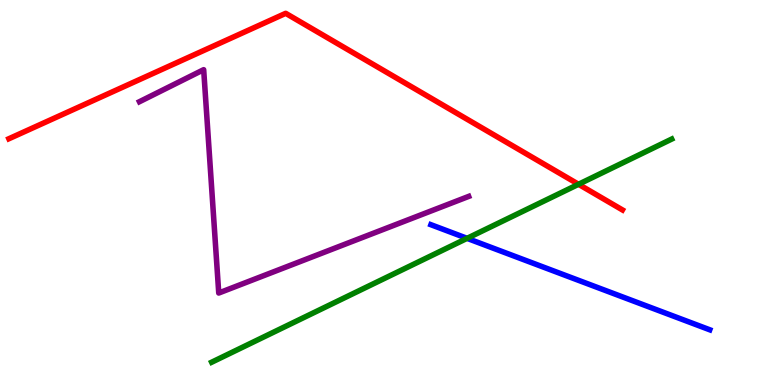[{'lines': ['blue', 'red'], 'intersections': []}, {'lines': ['green', 'red'], 'intersections': [{'x': 7.46, 'y': 5.21}]}, {'lines': ['purple', 'red'], 'intersections': []}, {'lines': ['blue', 'green'], 'intersections': [{'x': 6.03, 'y': 3.81}]}, {'lines': ['blue', 'purple'], 'intersections': []}, {'lines': ['green', 'purple'], 'intersections': []}]